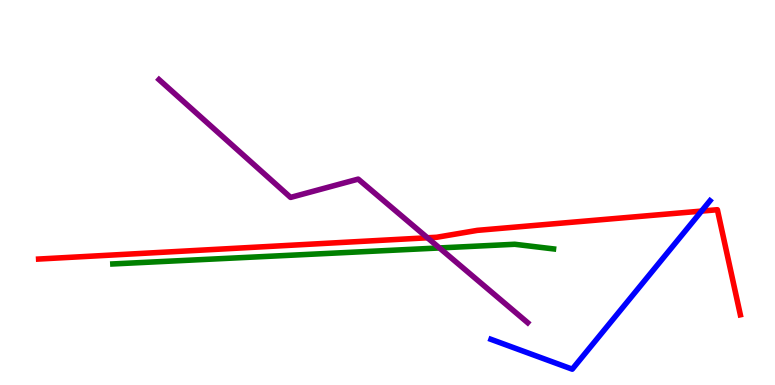[{'lines': ['blue', 'red'], 'intersections': [{'x': 9.05, 'y': 4.52}]}, {'lines': ['green', 'red'], 'intersections': []}, {'lines': ['purple', 'red'], 'intersections': [{'x': 5.52, 'y': 3.82}]}, {'lines': ['blue', 'green'], 'intersections': []}, {'lines': ['blue', 'purple'], 'intersections': []}, {'lines': ['green', 'purple'], 'intersections': [{'x': 5.67, 'y': 3.56}]}]